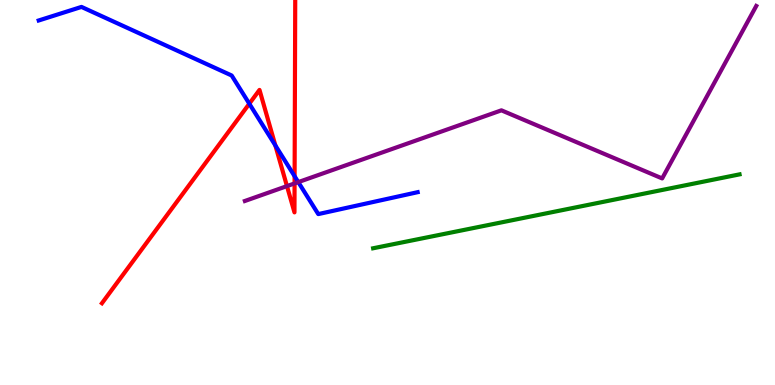[{'lines': ['blue', 'red'], 'intersections': [{'x': 3.22, 'y': 7.31}, {'x': 3.55, 'y': 6.22}, {'x': 3.8, 'y': 5.42}]}, {'lines': ['green', 'red'], 'intersections': []}, {'lines': ['purple', 'red'], 'intersections': [{'x': 3.7, 'y': 5.17}, {'x': 3.8, 'y': 5.24}]}, {'lines': ['blue', 'green'], 'intersections': []}, {'lines': ['blue', 'purple'], 'intersections': [{'x': 3.85, 'y': 5.27}]}, {'lines': ['green', 'purple'], 'intersections': []}]